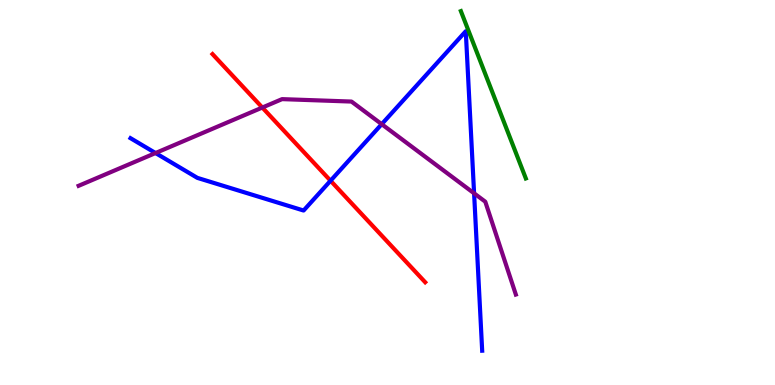[{'lines': ['blue', 'red'], 'intersections': [{'x': 4.27, 'y': 5.31}]}, {'lines': ['green', 'red'], 'intersections': []}, {'lines': ['purple', 'red'], 'intersections': [{'x': 3.38, 'y': 7.21}]}, {'lines': ['blue', 'green'], 'intersections': []}, {'lines': ['blue', 'purple'], 'intersections': [{'x': 2.01, 'y': 6.03}, {'x': 4.93, 'y': 6.77}, {'x': 6.12, 'y': 4.98}]}, {'lines': ['green', 'purple'], 'intersections': []}]